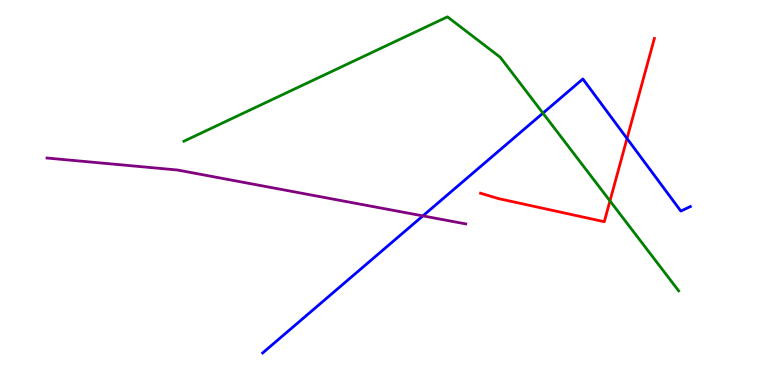[{'lines': ['blue', 'red'], 'intersections': [{'x': 8.09, 'y': 6.4}]}, {'lines': ['green', 'red'], 'intersections': [{'x': 7.87, 'y': 4.78}]}, {'lines': ['purple', 'red'], 'intersections': []}, {'lines': ['blue', 'green'], 'intersections': [{'x': 7.01, 'y': 7.06}]}, {'lines': ['blue', 'purple'], 'intersections': [{'x': 5.46, 'y': 4.39}]}, {'lines': ['green', 'purple'], 'intersections': []}]